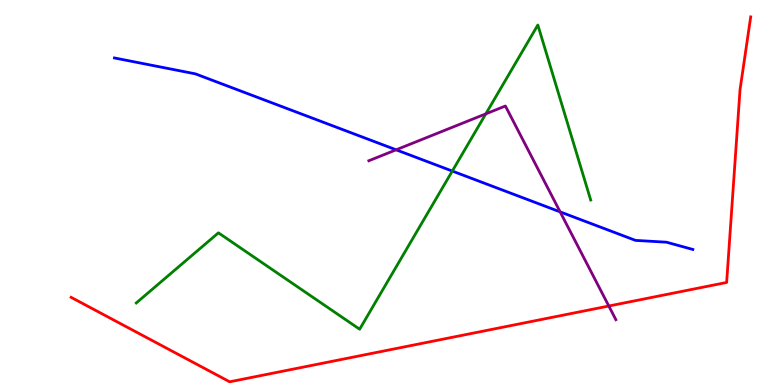[{'lines': ['blue', 'red'], 'intersections': []}, {'lines': ['green', 'red'], 'intersections': []}, {'lines': ['purple', 'red'], 'intersections': [{'x': 7.86, 'y': 2.05}]}, {'lines': ['blue', 'green'], 'intersections': [{'x': 5.84, 'y': 5.56}]}, {'lines': ['blue', 'purple'], 'intersections': [{'x': 5.11, 'y': 6.11}, {'x': 7.23, 'y': 4.5}]}, {'lines': ['green', 'purple'], 'intersections': [{'x': 6.27, 'y': 7.04}]}]